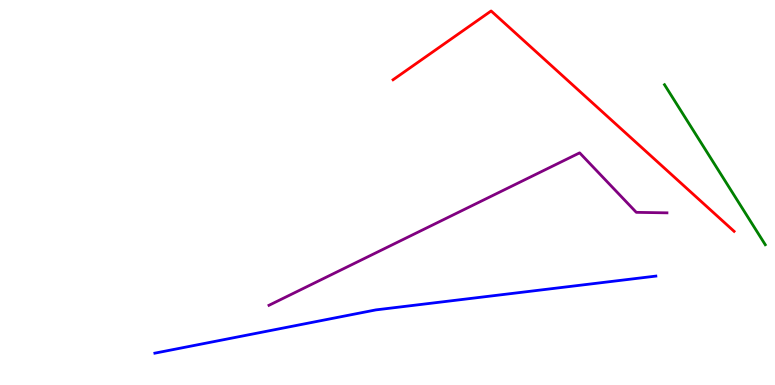[{'lines': ['blue', 'red'], 'intersections': []}, {'lines': ['green', 'red'], 'intersections': []}, {'lines': ['purple', 'red'], 'intersections': []}, {'lines': ['blue', 'green'], 'intersections': []}, {'lines': ['blue', 'purple'], 'intersections': []}, {'lines': ['green', 'purple'], 'intersections': []}]